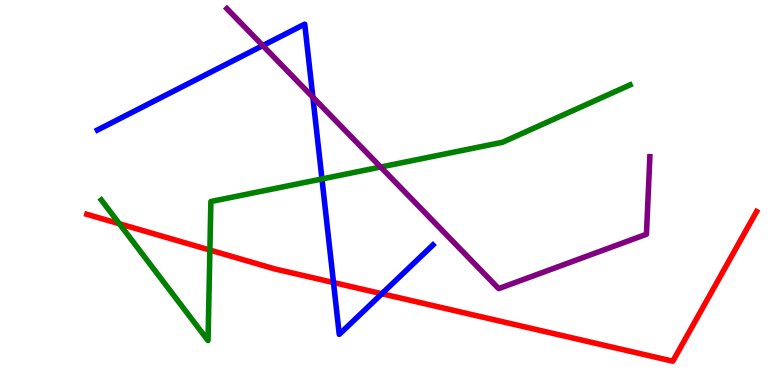[{'lines': ['blue', 'red'], 'intersections': [{'x': 4.3, 'y': 2.66}, {'x': 4.93, 'y': 2.37}]}, {'lines': ['green', 'red'], 'intersections': [{'x': 1.54, 'y': 4.19}, {'x': 2.71, 'y': 3.5}]}, {'lines': ['purple', 'red'], 'intersections': []}, {'lines': ['blue', 'green'], 'intersections': [{'x': 4.15, 'y': 5.35}]}, {'lines': ['blue', 'purple'], 'intersections': [{'x': 3.39, 'y': 8.82}, {'x': 4.04, 'y': 7.48}]}, {'lines': ['green', 'purple'], 'intersections': [{'x': 4.91, 'y': 5.66}]}]